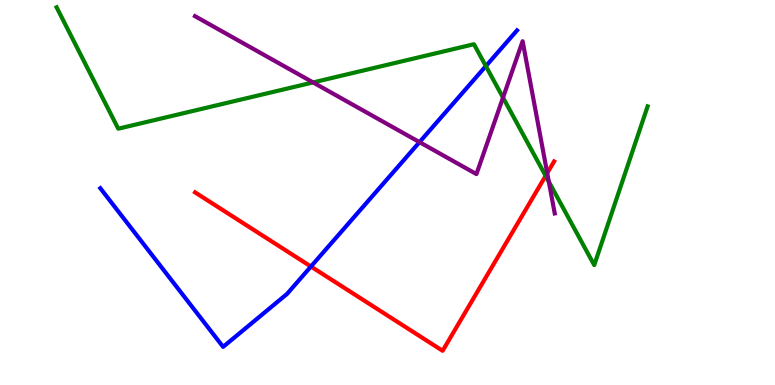[{'lines': ['blue', 'red'], 'intersections': [{'x': 4.01, 'y': 3.08}]}, {'lines': ['green', 'red'], 'intersections': [{'x': 7.04, 'y': 5.43}]}, {'lines': ['purple', 'red'], 'intersections': [{'x': 7.06, 'y': 5.5}]}, {'lines': ['blue', 'green'], 'intersections': [{'x': 6.27, 'y': 8.28}]}, {'lines': ['blue', 'purple'], 'intersections': [{'x': 5.41, 'y': 6.31}]}, {'lines': ['green', 'purple'], 'intersections': [{'x': 4.04, 'y': 7.86}, {'x': 6.49, 'y': 7.47}, {'x': 7.08, 'y': 5.28}]}]